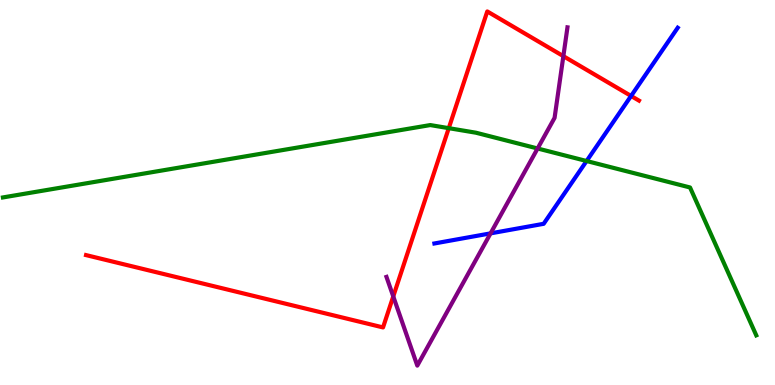[{'lines': ['blue', 'red'], 'intersections': [{'x': 8.14, 'y': 7.51}]}, {'lines': ['green', 'red'], 'intersections': [{'x': 5.79, 'y': 6.67}]}, {'lines': ['purple', 'red'], 'intersections': [{'x': 5.07, 'y': 2.3}, {'x': 7.27, 'y': 8.54}]}, {'lines': ['blue', 'green'], 'intersections': [{'x': 7.57, 'y': 5.82}]}, {'lines': ['blue', 'purple'], 'intersections': [{'x': 6.33, 'y': 3.94}]}, {'lines': ['green', 'purple'], 'intersections': [{'x': 6.94, 'y': 6.14}]}]